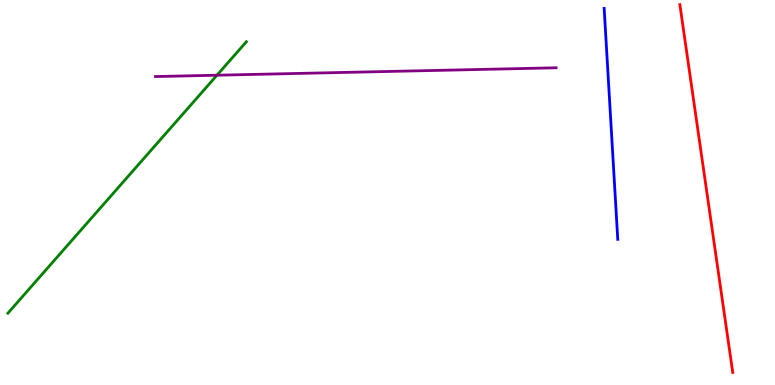[{'lines': ['blue', 'red'], 'intersections': []}, {'lines': ['green', 'red'], 'intersections': []}, {'lines': ['purple', 'red'], 'intersections': []}, {'lines': ['blue', 'green'], 'intersections': []}, {'lines': ['blue', 'purple'], 'intersections': []}, {'lines': ['green', 'purple'], 'intersections': [{'x': 2.8, 'y': 8.05}]}]